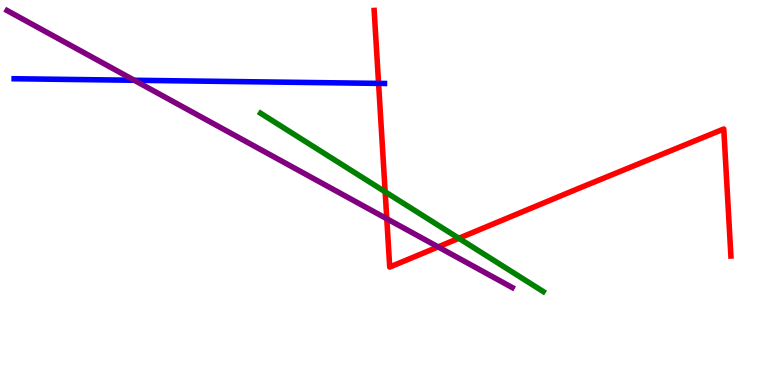[{'lines': ['blue', 'red'], 'intersections': [{'x': 4.88, 'y': 7.83}]}, {'lines': ['green', 'red'], 'intersections': [{'x': 4.97, 'y': 5.02}, {'x': 5.92, 'y': 3.81}]}, {'lines': ['purple', 'red'], 'intersections': [{'x': 4.99, 'y': 4.32}, {'x': 5.65, 'y': 3.59}]}, {'lines': ['blue', 'green'], 'intersections': []}, {'lines': ['blue', 'purple'], 'intersections': [{'x': 1.73, 'y': 7.92}]}, {'lines': ['green', 'purple'], 'intersections': []}]